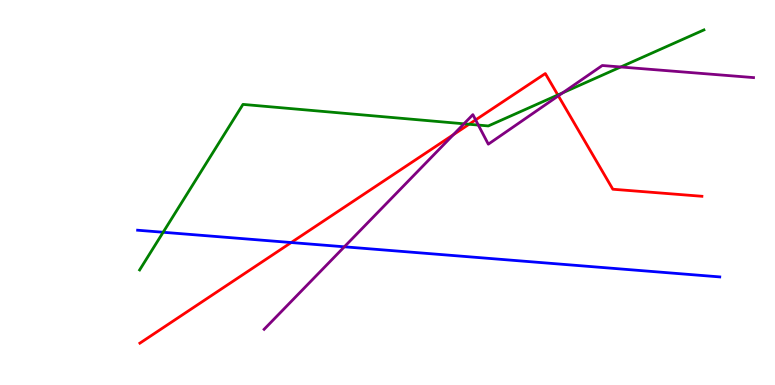[{'lines': ['blue', 'red'], 'intersections': [{'x': 3.76, 'y': 3.7}]}, {'lines': ['green', 'red'], 'intersections': [{'x': 6.05, 'y': 6.77}, {'x': 7.2, 'y': 7.53}]}, {'lines': ['purple', 'red'], 'intersections': [{'x': 5.85, 'y': 6.5}, {'x': 6.14, 'y': 6.89}, {'x': 7.2, 'y': 7.51}]}, {'lines': ['blue', 'green'], 'intersections': [{'x': 2.11, 'y': 3.97}]}, {'lines': ['blue', 'purple'], 'intersections': [{'x': 4.44, 'y': 3.59}]}, {'lines': ['green', 'purple'], 'intersections': [{'x': 5.99, 'y': 6.78}, {'x': 6.17, 'y': 6.75}, {'x': 7.26, 'y': 7.59}, {'x': 8.01, 'y': 8.26}]}]